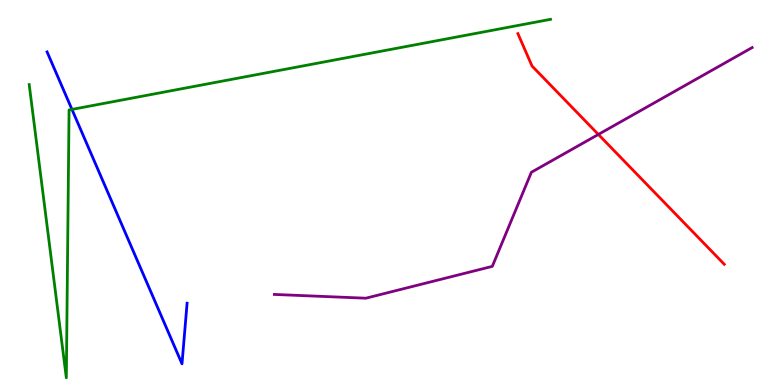[{'lines': ['blue', 'red'], 'intersections': []}, {'lines': ['green', 'red'], 'intersections': []}, {'lines': ['purple', 'red'], 'intersections': [{'x': 7.72, 'y': 6.51}]}, {'lines': ['blue', 'green'], 'intersections': [{'x': 0.928, 'y': 7.16}]}, {'lines': ['blue', 'purple'], 'intersections': []}, {'lines': ['green', 'purple'], 'intersections': []}]